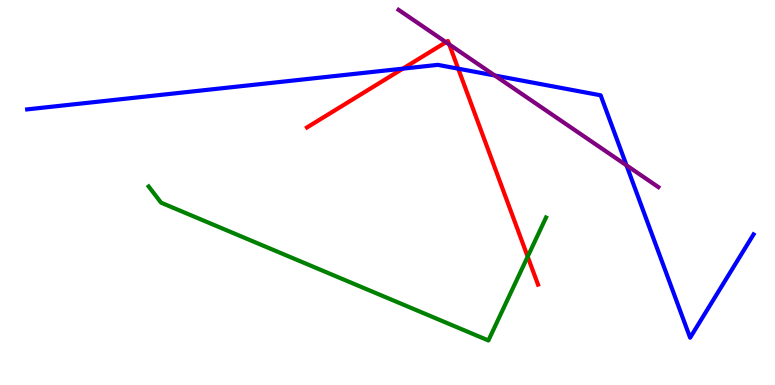[{'lines': ['blue', 'red'], 'intersections': [{'x': 5.2, 'y': 8.22}, {'x': 5.91, 'y': 8.22}]}, {'lines': ['green', 'red'], 'intersections': [{'x': 6.81, 'y': 3.33}]}, {'lines': ['purple', 'red'], 'intersections': [{'x': 5.75, 'y': 8.9}, {'x': 5.8, 'y': 8.85}]}, {'lines': ['blue', 'green'], 'intersections': []}, {'lines': ['blue', 'purple'], 'intersections': [{'x': 6.38, 'y': 8.04}, {'x': 8.08, 'y': 5.7}]}, {'lines': ['green', 'purple'], 'intersections': []}]